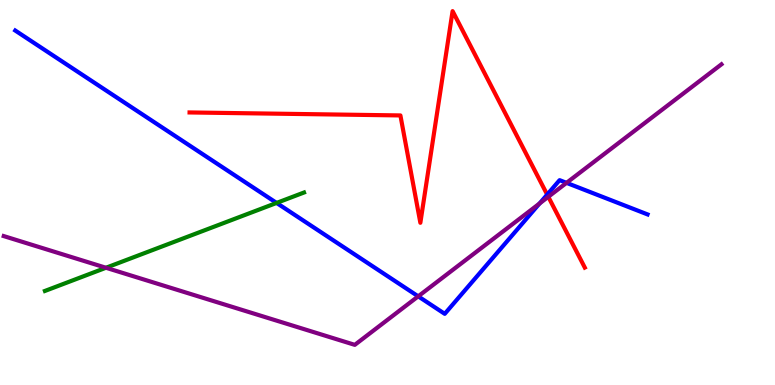[{'lines': ['blue', 'red'], 'intersections': [{'x': 7.06, 'y': 4.95}]}, {'lines': ['green', 'red'], 'intersections': []}, {'lines': ['purple', 'red'], 'intersections': [{'x': 7.07, 'y': 4.89}]}, {'lines': ['blue', 'green'], 'intersections': [{'x': 3.57, 'y': 4.73}]}, {'lines': ['blue', 'purple'], 'intersections': [{'x': 5.4, 'y': 2.3}, {'x': 6.96, 'y': 4.71}, {'x': 7.31, 'y': 5.25}]}, {'lines': ['green', 'purple'], 'intersections': [{'x': 1.37, 'y': 3.05}]}]